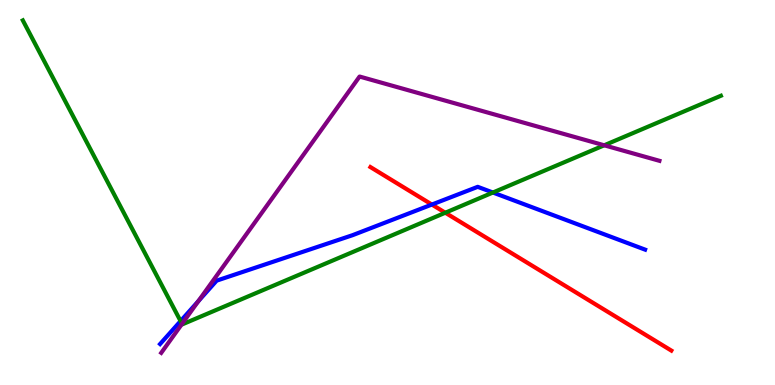[{'lines': ['blue', 'red'], 'intersections': [{'x': 5.57, 'y': 4.69}]}, {'lines': ['green', 'red'], 'intersections': [{'x': 5.75, 'y': 4.47}]}, {'lines': ['purple', 'red'], 'intersections': []}, {'lines': ['blue', 'green'], 'intersections': [{'x': 2.33, 'y': 1.66}, {'x': 6.36, 'y': 5.0}]}, {'lines': ['blue', 'purple'], 'intersections': [{'x': 2.56, 'y': 2.18}]}, {'lines': ['green', 'purple'], 'intersections': [{'x': 2.35, 'y': 1.59}, {'x': 7.8, 'y': 6.23}]}]